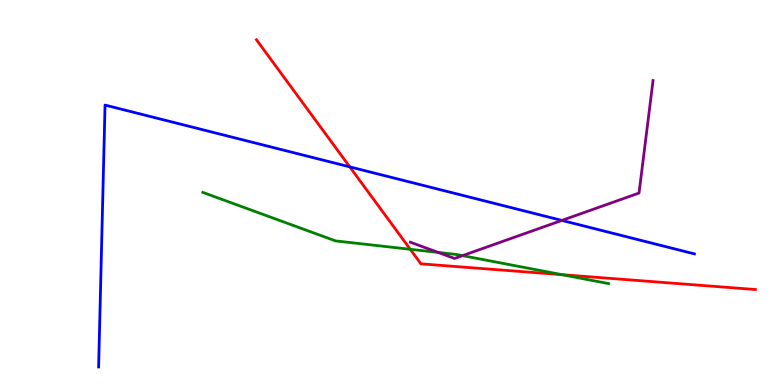[{'lines': ['blue', 'red'], 'intersections': [{'x': 4.51, 'y': 5.67}]}, {'lines': ['green', 'red'], 'intersections': [{'x': 5.29, 'y': 3.52}, {'x': 7.25, 'y': 2.87}]}, {'lines': ['purple', 'red'], 'intersections': []}, {'lines': ['blue', 'green'], 'intersections': []}, {'lines': ['blue', 'purple'], 'intersections': [{'x': 7.25, 'y': 4.27}]}, {'lines': ['green', 'purple'], 'intersections': [{'x': 5.65, 'y': 3.44}, {'x': 5.97, 'y': 3.36}]}]